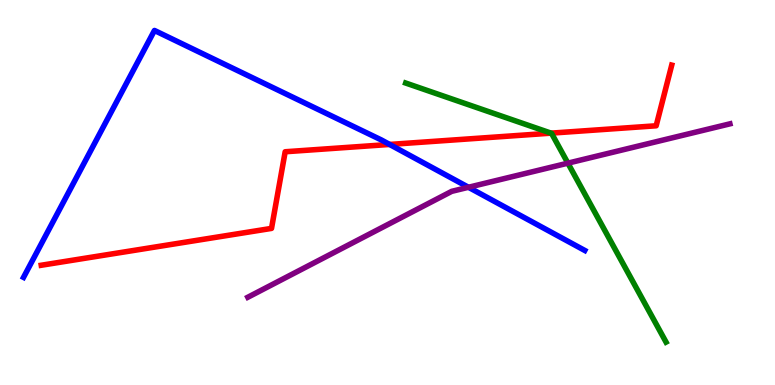[{'lines': ['blue', 'red'], 'intersections': [{'x': 5.03, 'y': 6.25}]}, {'lines': ['green', 'red'], 'intersections': [{'x': 7.11, 'y': 6.54}]}, {'lines': ['purple', 'red'], 'intersections': []}, {'lines': ['blue', 'green'], 'intersections': []}, {'lines': ['blue', 'purple'], 'intersections': [{'x': 6.04, 'y': 5.14}]}, {'lines': ['green', 'purple'], 'intersections': [{'x': 7.33, 'y': 5.76}]}]